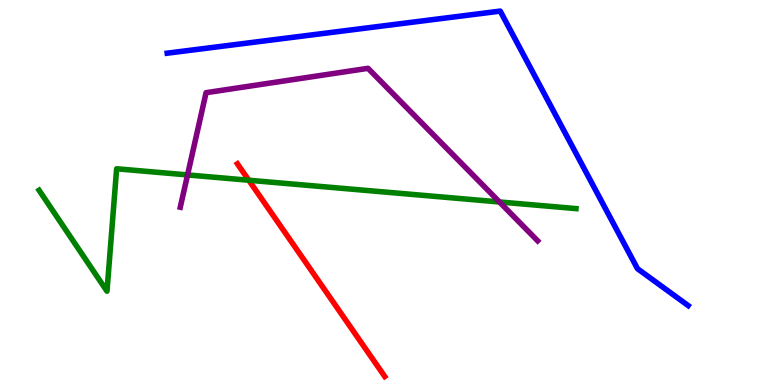[{'lines': ['blue', 'red'], 'intersections': []}, {'lines': ['green', 'red'], 'intersections': [{'x': 3.21, 'y': 5.32}]}, {'lines': ['purple', 'red'], 'intersections': []}, {'lines': ['blue', 'green'], 'intersections': []}, {'lines': ['blue', 'purple'], 'intersections': []}, {'lines': ['green', 'purple'], 'intersections': [{'x': 2.42, 'y': 5.46}, {'x': 6.44, 'y': 4.75}]}]